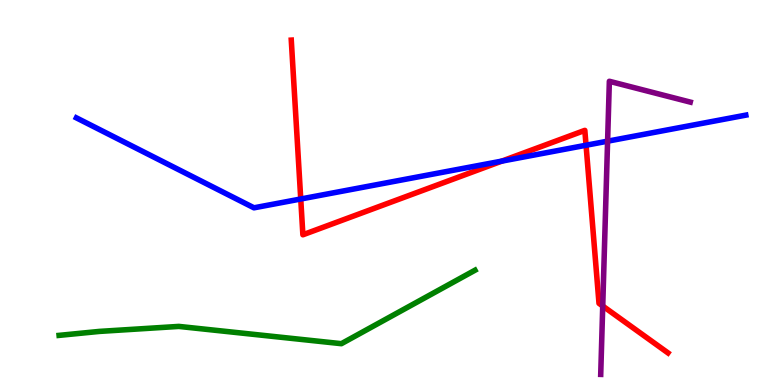[{'lines': ['blue', 'red'], 'intersections': [{'x': 3.88, 'y': 4.83}, {'x': 6.47, 'y': 5.82}, {'x': 7.56, 'y': 6.23}]}, {'lines': ['green', 'red'], 'intersections': []}, {'lines': ['purple', 'red'], 'intersections': [{'x': 7.78, 'y': 2.05}]}, {'lines': ['blue', 'green'], 'intersections': []}, {'lines': ['blue', 'purple'], 'intersections': [{'x': 7.84, 'y': 6.33}]}, {'lines': ['green', 'purple'], 'intersections': []}]